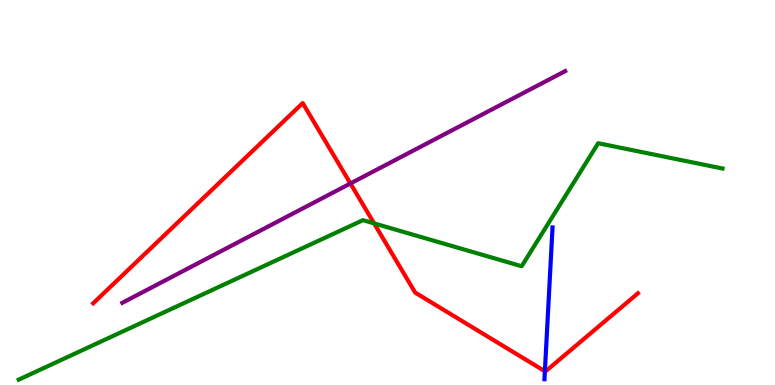[{'lines': ['blue', 'red'], 'intersections': [{'x': 7.03, 'y': 0.358}]}, {'lines': ['green', 'red'], 'intersections': [{'x': 4.83, 'y': 4.2}]}, {'lines': ['purple', 'red'], 'intersections': [{'x': 4.52, 'y': 5.23}]}, {'lines': ['blue', 'green'], 'intersections': []}, {'lines': ['blue', 'purple'], 'intersections': []}, {'lines': ['green', 'purple'], 'intersections': []}]